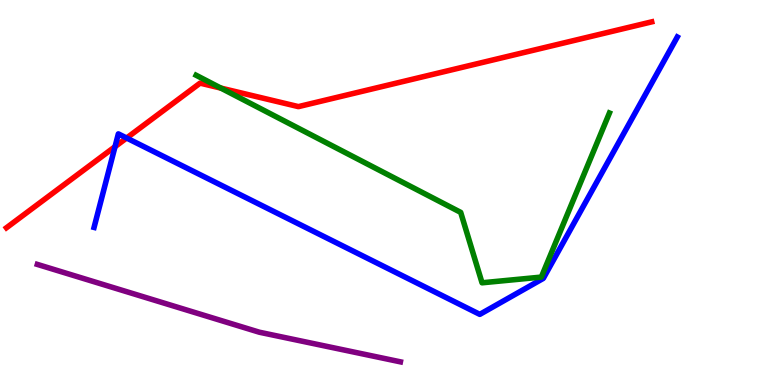[{'lines': ['blue', 'red'], 'intersections': [{'x': 1.48, 'y': 6.19}, {'x': 1.63, 'y': 6.42}]}, {'lines': ['green', 'red'], 'intersections': [{'x': 2.85, 'y': 7.71}]}, {'lines': ['purple', 'red'], 'intersections': []}, {'lines': ['blue', 'green'], 'intersections': []}, {'lines': ['blue', 'purple'], 'intersections': []}, {'lines': ['green', 'purple'], 'intersections': []}]